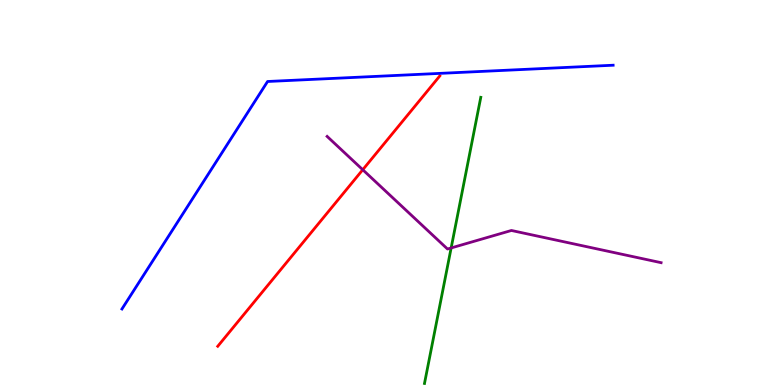[{'lines': ['blue', 'red'], 'intersections': []}, {'lines': ['green', 'red'], 'intersections': []}, {'lines': ['purple', 'red'], 'intersections': [{'x': 4.68, 'y': 5.59}]}, {'lines': ['blue', 'green'], 'intersections': []}, {'lines': ['blue', 'purple'], 'intersections': []}, {'lines': ['green', 'purple'], 'intersections': [{'x': 5.82, 'y': 3.56}]}]